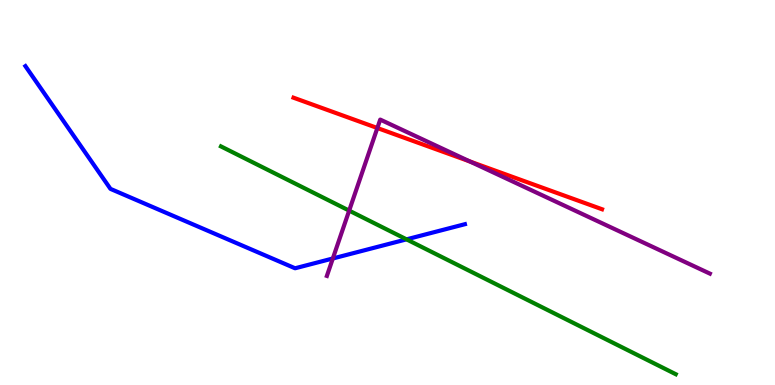[{'lines': ['blue', 'red'], 'intersections': []}, {'lines': ['green', 'red'], 'intersections': []}, {'lines': ['purple', 'red'], 'intersections': [{'x': 4.87, 'y': 6.67}, {'x': 6.06, 'y': 5.81}]}, {'lines': ['blue', 'green'], 'intersections': [{'x': 5.25, 'y': 3.78}]}, {'lines': ['blue', 'purple'], 'intersections': [{'x': 4.29, 'y': 3.29}]}, {'lines': ['green', 'purple'], 'intersections': [{'x': 4.51, 'y': 4.53}]}]